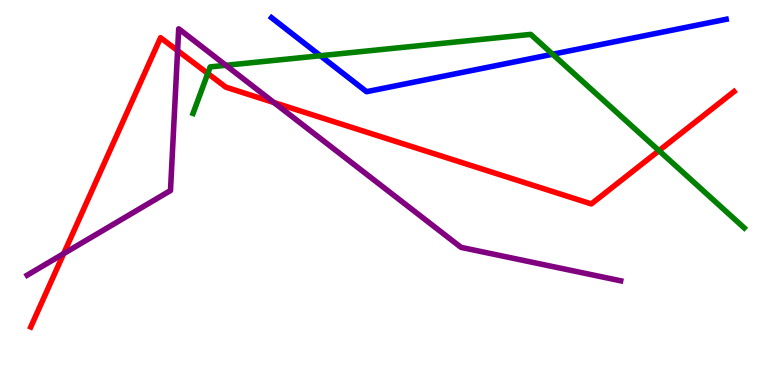[{'lines': ['blue', 'red'], 'intersections': []}, {'lines': ['green', 'red'], 'intersections': [{'x': 2.68, 'y': 8.09}, {'x': 8.5, 'y': 6.09}]}, {'lines': ['purple', 'red'], 'intersections': [{'x': 0.822, 'y': 3.41}, {'x': 2.29, 'y': 8.69}, {'x': 3.54, 'y': 7.34}]}, {'lines': ['blue', 'green'], 'intersections': [{'x': 4.13, 'y': 8.55}, {'x': 7.13, 'y': 8.59}]}, {'lines': ['blue', 'purple'], 'intersections': []}, {'lines': ['green', 'purple'], 'intersections': [{'x': 2.91, 'y': 8.3}]}]